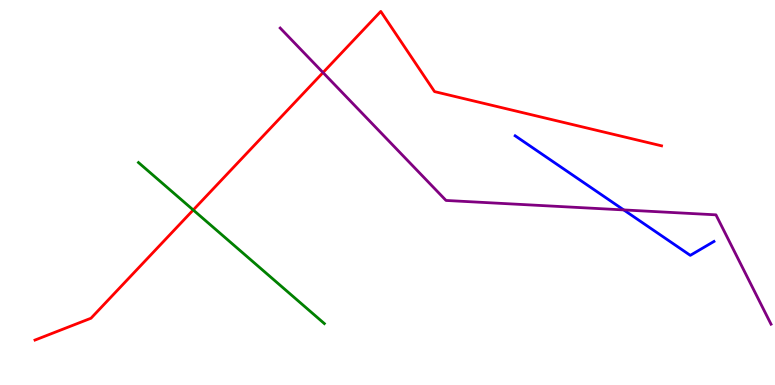[{'lines': ['blue', 'red'], 'intersections': []}, {'lines': ['green', 'red'], 'intersections': [{'x': 2.49, 'y': 4.55}]}, {'lines': ['purple', 'red'], 'intersections': [{'x': 4.17, 'y': 8.12}]}, {'lines': ['blue', 'green'], 'intersections': []}, {'lines': ['blue', 'purple'], 'intersections': [{'x': 8.05, 'y': 4.55}]}, {'lines': ['green', 'purple'], 'intersections': []}]